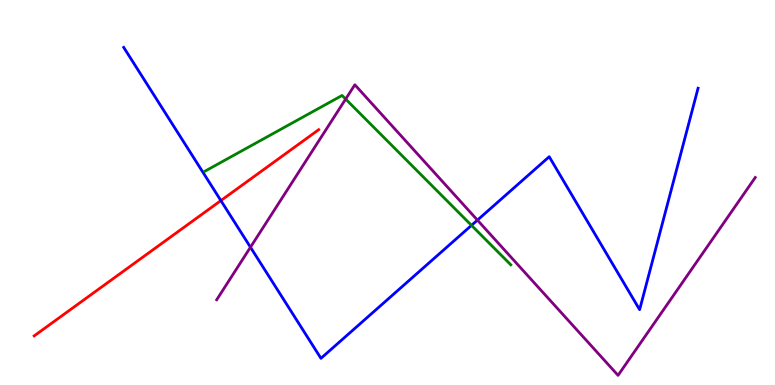[{'lines': ['blue', 'red'], 'intersections': [{'x': 2.85, 'y': 4.79}]}, {'lines': ['green', 'red'], 'intersections': []}, {'lines': ['purple', 'red'], 'intersections': []}, {'lines': ['blue', 'green'], 'intersections': [{'x': 6.08, 'y': 4.15}]}, {'lines': ['blue', 'purple'], 'intersections': [{'x': 3.23, 'y': 3.58}, {'x': 6.16, 'y': 4.28}]}, {'lines': ['green', 'purple'], 'intersections': [{'x': 4.46, 'y': 7.43}]}]